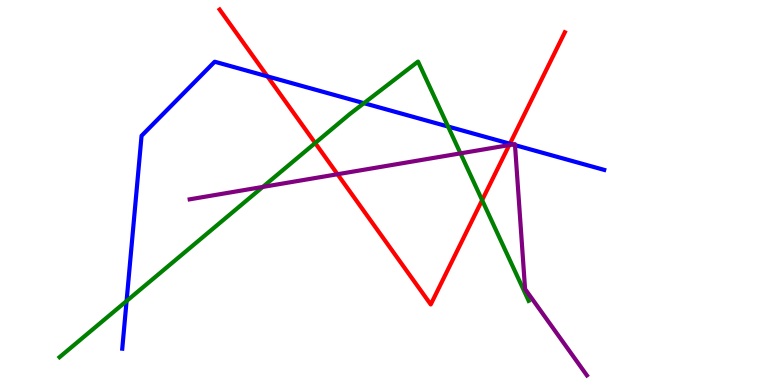[{'lines': ['blue', 'red'], 'intersections': [{'x': 3.45, 'y': 8.02}, {'x': 6.58, 'y': 6.27}]}, {'lines': ['green', 'red'], 'intersections': [{'x': 4.07, 'y': 6.28}, {'x': 6.22, 'y': 4.8}]}, {'lines': ['purple', 'red'], 'intersections': [{'x': 4.36, 'y': 5.47}, {'x': 6.57, 'y': 6.23}]}, {'lines': ['blue', 'green'], 'intersections': [{'x': 1.63, 'y': 2.18}, {'x': 4.7, 'y': 7.32}, {'x': 5.78, 'y': 6.71}]}, {'lines': ['blue', 'purple'], 'intersections': [{'x': 6.62, 'y': 6.25}, {'x': 6.65, 'y': 6.23}]}, {'lines': ['green', 'purple'], 'intersections': [{'x': 3.39, 'y': 5.14}, {'x': 5.94, 'y': 6.02}]}]